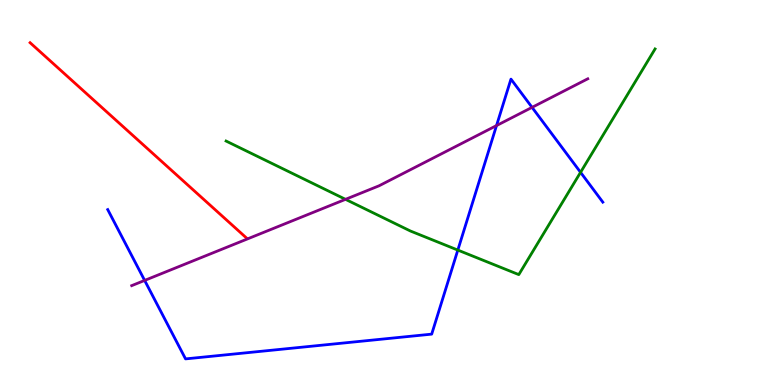[{'lines': ['blue', 'red'], 'intersections': []}, {'lines': ['green', 'red'], 'intersections': []}, {'lines': ['purple', 'red'], 'intersections': []}, {'lines': ['blue', 'green'], 'intersections': [{'x': 5.91, 'y': 3.5}, {'x': 7.49, 'y': 5.52}]}, {'lines': ['blue', 'purple'], 'intersections': [{'x': 1.87, 'y': 2.72}, {'x': 6.41, 'y': 6.74}, {'x': 6.87, 'y': 7.21}]}, {'lines': ['green', 'purple'], 'intersections': [{'x': 4.46, 'y': 4.82}]}]